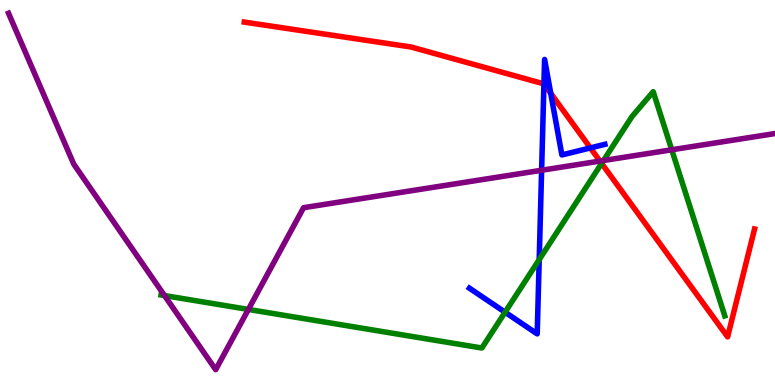[{'lines': ['blue', 'red'], 'intersections': [{'x': 7.02, 'y': 7.82}, {'x': 7.11, 'y': 7.58}, {'x': 7.62, 'y': 6.16}]}, {'lines': ['green', 'red'], 'intersections': [{'x': 7.76, 'y': 5.76}]}, {'lines': ['purple', 'red'], 'intersections': [{'x': 7.74, 'y': 5.82}]}, {'lines': ['blue', 'green'], 'intersections': [{'x': 6.52, 'y': 1.89}, {'x': 6.96, 'y': 3.26}]}, {'lines': ['blue', 'purple'], 'intersections': [{'x': 6.99, 'y': 5.58}]}, {'lines': ['green', 'purple'], 'intersections': [{'x': 2.12, 'y': 2.32}, {'x': 3.2, 'y': 1.96}, {'x': 7.79, 'y': 5.83}, {'x': 8.67, 'y': 6.11}]}]